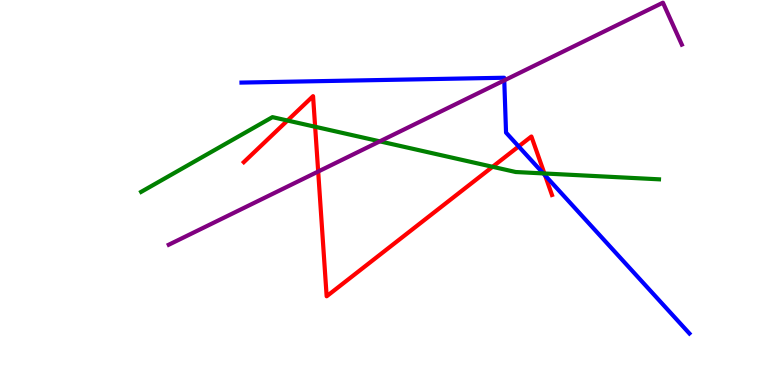[{'lines': ['blue', 'red'], 'intersections': [{'x': 6.69, 'y': 6.2}, {'x': 7.03, 'y': 5.44}]}, {'lines': ['green', 'red'], 'intersections': [{'x': 3.71, 'y': 6.87}, {'x': 4.07, 'y': 6.71}, {'x': 6.36, 'y': 5.67}, {'x': 7.02, 'y': 5.49}]}, {'lines': ['purple', 'red'], 'intersections': [{'x': 4.11, 'y': 5.54}]}, {'lines': ['blue', 'green'], 'intersections': [{'x': 7.01, 'y': 5.5}]}, {'lines': ['blue', 'purple'], 'intersections': [{'x': 6.51, 'y': 7.91}]}, {'lines': ['green', 'purple'], 'intersections': [{'x': 4.9, 'y': 6.33}]}]